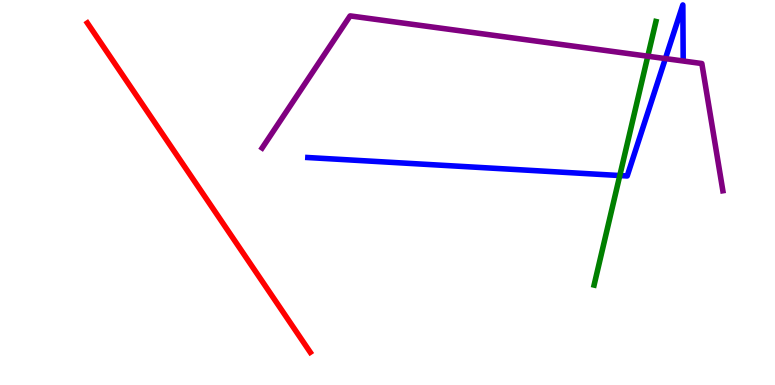[{'lines': ['blue', 'red'], 'intersections': []}, {'lines': ['green', 'red'], 'intersections': []}, {'lines': ['purple', 'red'], 'intersections': []}, {'lines': ['blue', 'green'], 'intersections': [{'x': 8.0, 'y': 5.44}]}, {'lines': ['blue', 'purple'], 'intersections': [{'x': 8.59, 'y': 8.48}]}, {'lines': ['green', 'purple'], 'intersections': [{'x': 8.36, 'y': 8.54}]}]